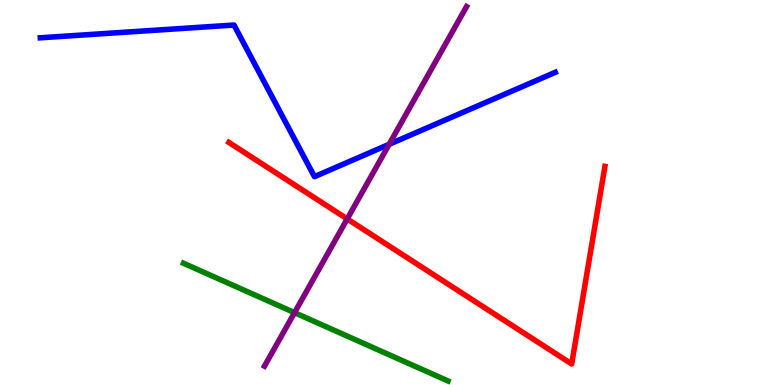[{'lines': ['blue', 'red'], 'intersections': []}, {'lines': ['green', 'red'], 'intersections': []}, {'lines': ['purple', 'red'], 'intersections': [{'x': 4.48, 'y': 4.31}]}, {'lines': ['blue', 'green'], 'intersections': []}, {'lines': ['blue', 'purple'], 'intersections': [{'x': 5.02, 'y': 6.25}]}, {'lines': ['green', 'purple'], 'intersections': [{'x': 3.8, 'y': 1.88}]}]